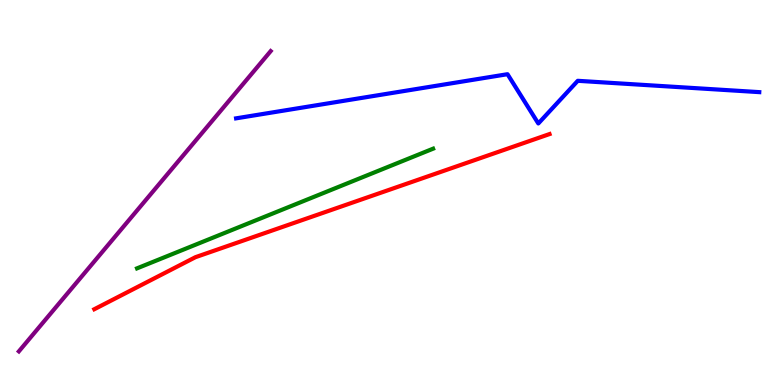[{'lines': ['blue', 'red'], 'intersections': []}, {'lines': ['green', 'red'], 'intersections': []}, {'lines': ['purple', 'red'], 'intersections': []}, {'lines': ['blue', 'green'], 'intersections': []}, {'lines': ['blue', 'purple'], 'intersections': []}, {'lines': ['green', 'purple'], 'intersections': []}]